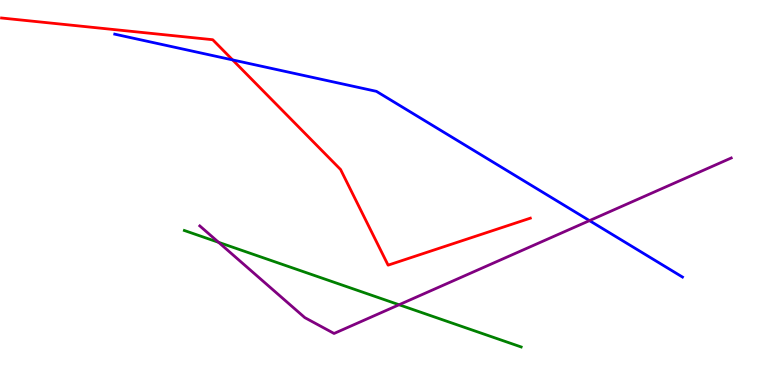[{'lines': ['blue', 'red'], 'intersections': [{'x': 3.0, 'y': 8.44}]}, {'lines': ['green', 'red'], 'intersections': []}, {'lines': ['purple', 'red'], 'intersections': []}, {'lines': ['blue', 'green'], 'intersections': []}, {'lines': ['blue', 'purple'], 'intersections': [{'x': 7.61, 'y': 4.27}]}, {'lines': ['green', 'purple'], 'intersections': [{'x': 2.82, 'y': 3.71}, {'x': 5.15, 'y': 2.08}]}]